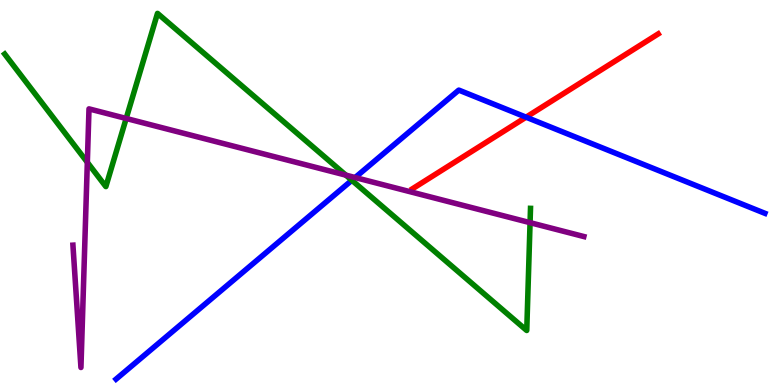[{'lines': ['blue', 'red'], 'intersections': [{'x': 6.79, 'y': 6.96}]}, {'lines': ['green', 'red'], 'intersections': []}, {'lines': ['purple', 'red'], 'intersections': []}, {'lines': ['blue', 'green'], 'intersections': [{'x': 4.54, 'y': 5.32}]}, {'lines': ['blue', 'purple'], 'intersections': [{'x': 4.58, 'y': 5.39}]}, {'lines': ['green', 'purple'], 'intersections': [{'x': 1.13, 'y': 5.78}, {'x': 1.63, 'y': 6.92}, {'x': 4.46, 'y': 5.45}, {'x': 6.84, 'y': 4.22}]}]